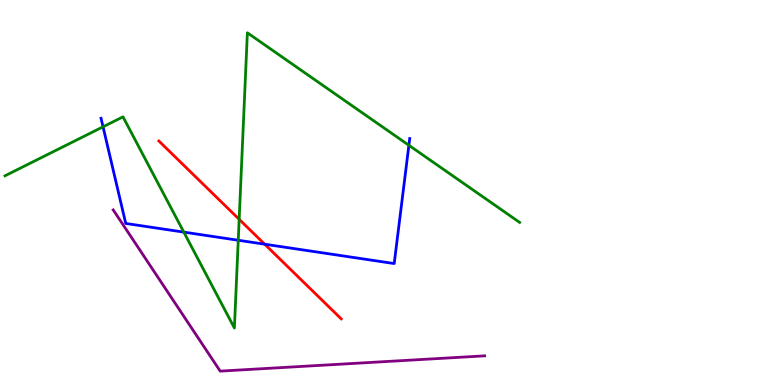[{'lines': ['blue', 'red'], 'intersections': [{'x': 3.42, 'y': 3.66}]}, {'lines': ['green', 'red'], 'intersections': [{'x': 3.09, 'y': 4.3}]}, {'lines': ['purple', 'red'], 'intersections': []}, {'lines': ['blue', 'green'], 'intersections': [{'x': 1.33, 'y': 6.71}, {'x': 2.37, 'y': 3.97}, {'x': 3.07, 'y': 3.76}, {'x': 5.28, 'y': 6.23}]}, {'lines': ['blue', 'purple'], 'intersections': []}, {'lines': ['green', 'purple'], 'intersections': []}]